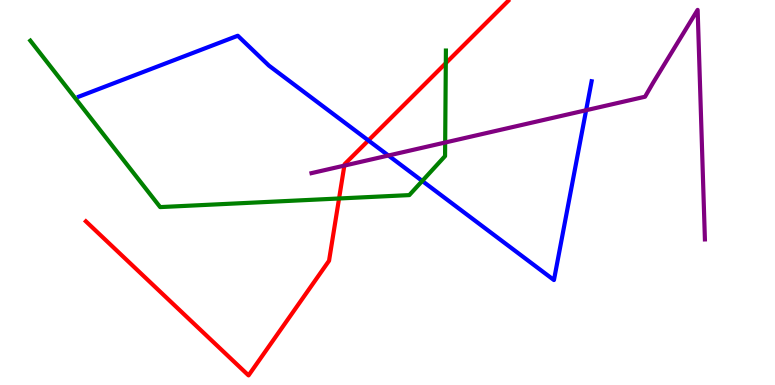[{'lines': ['blue', 'red'], 'intersections': [{'x': 4.75, 'y': 6.35}]}, {'lines': ['green', 'red'], 'intersections': [{'x': 4.38, 'y': 4.84}, {'x': 5.75, 'y': 8.36}]}, {'lines': ['purple', 'red'], 'intersections': [{'x': 4.44, 'y': 5.7}]}, {'lines': ['blue', 'green'], 'intersections': [{'x': 5.45, 'y': 5.3}]}, {'lines': ['blue', 'purple'], 'intersections': [{'x': 5.01, 'y': 5.96}, {'x': 7.56, 'y': 7.14}]}, {'lines': ['green', 'purple'], 'intersections': [{'x': 5.74, 'y': 6.3}]}]